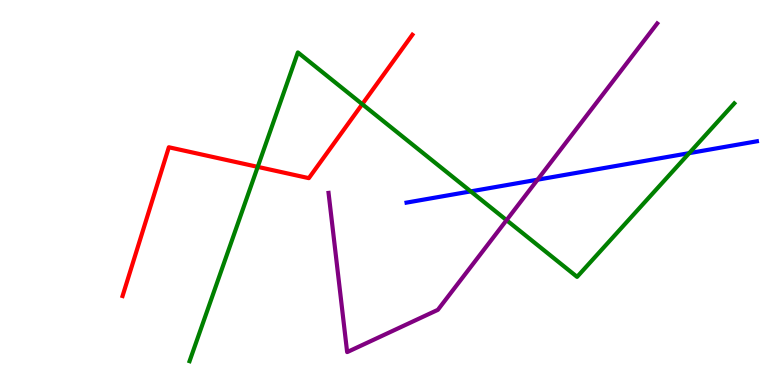[{'lines': ['blue', 'red'], 'intersections': []}, {'lines': ['green', 'red'], 'intersections': [{'x': 3.33, 'y': 5.67}, {'x': 4.67, 'y': 7.29}]}, {'lines': ['purple', 'red'], 'intersections': []}, {'lines': ['blue', 'green'], 'intersections': [{'x': 6.07, 'y': 5.03}, {'x': 8.89, 'y': 6.02}]}, {'lines': ['blue', 'purple'], 'intersections': [{'x': 6.94, 'y': 5.33}]}, {'lines': ['green', 'purple'], 'intersections': [{'x': 6.54, 'y': 4.28}]}]